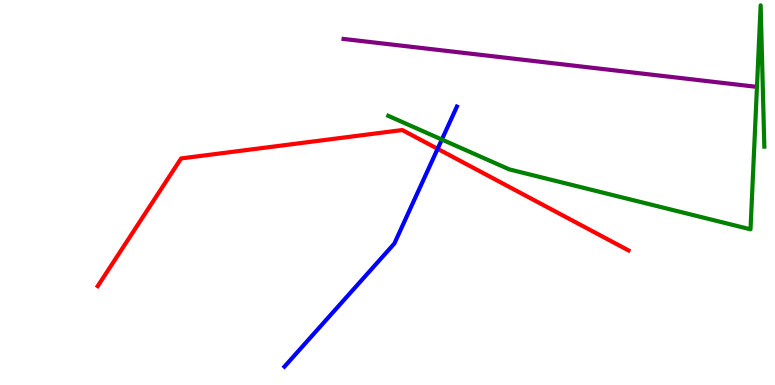[{'lines': ['blue', 'red'], 'intersections': [{'x': 5.65, 'y': 6.13}]}, {'lines': ['green', 'red'], 'intersections': []}, {'lines': ['purple', 'red'], 'intersections': []}, {'lines': ['blue', 'green'], 'intersections': [{'x': 5.7, 'y': 6.38}]}, {'lines': ['blue', 'purple'], 'intersections': []}, {'lines': ['green', 'purple'], 'intersections': []}]